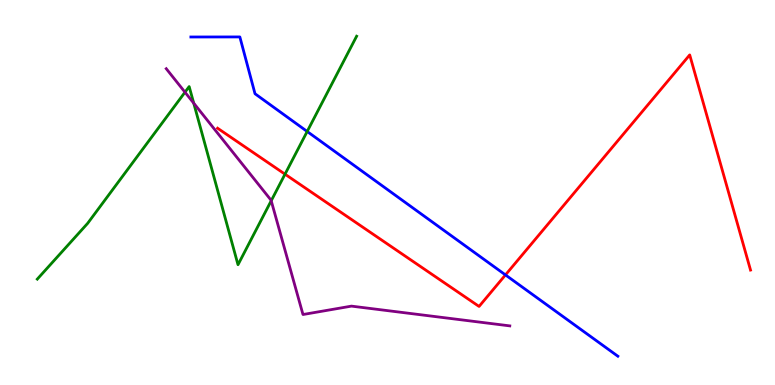[{'lines': ['blue', 'red'], 'intersections': [{'x': 6.52, 'y': 2.86}]}, {'lines': ['green', 'red'], 'intersections': [{'x': 3.68, 'y': 5.48}]}, {'lines': ['purple', 'red'], 'intersections': []}, {'lines': ['blue', 'green'], 'intersections': [{'x': 3.96, 'y': 6.59}]}, {'lines': ['blue', 'purple'], 'intersections': []}, {'lines': ['green', 'purple'], 'intersections': [{'x': 2.39, 'y': 7.61}, {'x': 2.5, 'y': 7.32}, {'x': 3.5, 'y': 4.79}]}]